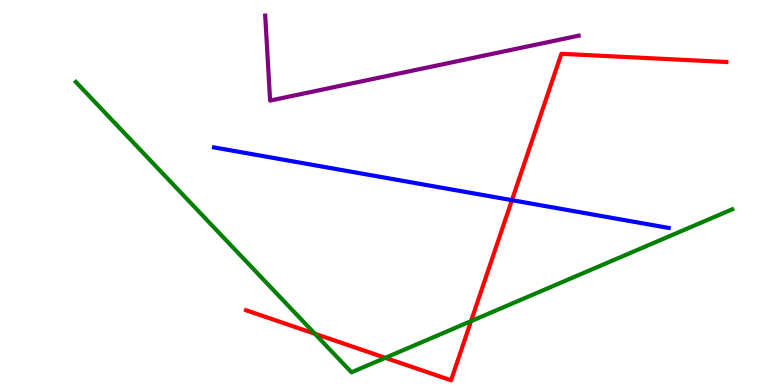[{'lines': ['blue', 'red'], 'intersections': [{'x': 6.61, 'y': 4.8}]}, {'lines': ['green', 'red'], 'intersections': [{'x': 4.06, 'y': 1.33}, {'x': 4.97, 'y': 0.706}, {'x': 6.08, 'y': 1.66}]}, {'lines': ['purple', 'red'], 'intersections': []}, {'lines': ['blue', 'green'], 'intersections': []}, {'lines': ['blue', 'purple'], 'intersections': []}, {'lines': ['green', 'purple'], 'intersections': []}]